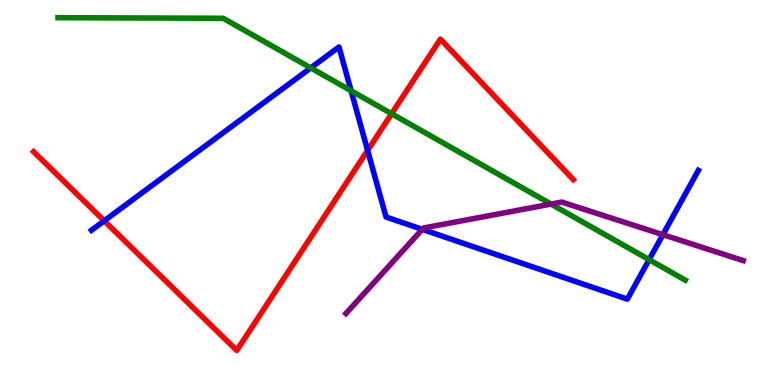[{'lines': ['blue', 'red'], 'intersections': [{'x': 1.35, 'y': 4.27}, {'x': 4.74, 'y': 6.09}]}, {'lines': ['green', 'red'], 'intersections': [{'x': 5.05, 'y': 7.05}]}, {'lines': ['purple', 'red'], 'intersections': []}, {'lines': ['blue', 'green'], 'intersections': [{'x': 4.01, 'y': 8.24}, {'x': 4.53, 'y': 7.64}, {'x': 8.38, 'y': 3.26}]}, {'lines': ['blue', 'purple'], 'intersections': [{'x': 5.45, 'y': 4.04}, {'x': 8.55, 'y': 3.9}]}, {'lines': ['green', 'purple'], 'intersections': [{'x': 7.11, 'y': 4.7}]}]